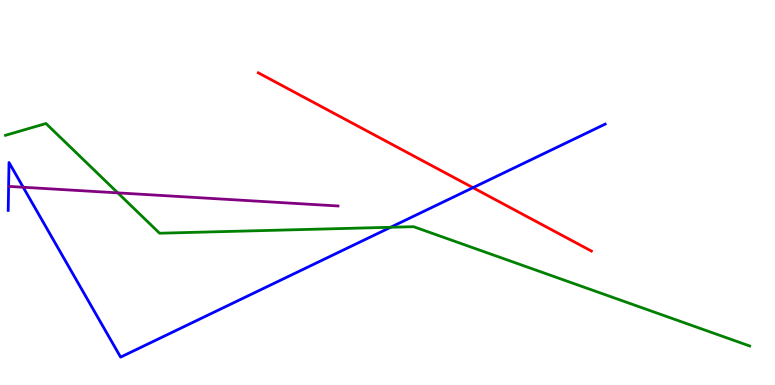[{'lines': ['blue', 'red'], 'intersections': [{'x': 6.1, 'y': 5.13}]}, {'lines': ['green', 'red'], 'intersections': []}, {'lines': ['purple', 'red'], 'intersections': []}, {'lines': ['blue', 'green'], 'intersections': [{'x': 5.04, 'y': 4.1}]}, {'lines': ['blue', 'purple'], 'intersections': [{'x': 0.299, 'y': 5.14}]}, {'lines': ['green', 'purple'], 'intersections': [{'x': 1.52, 'y': 4.99}]}]